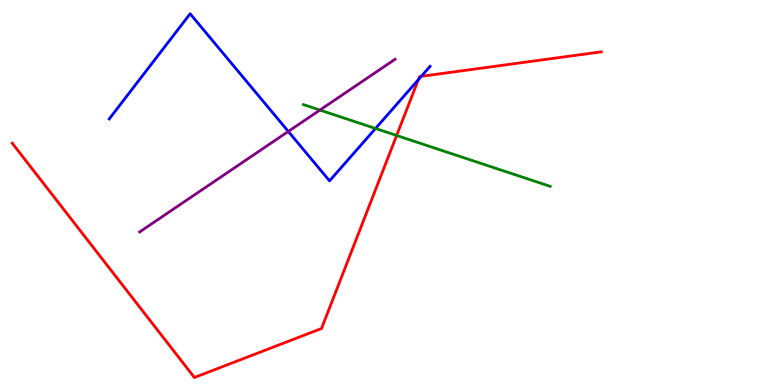[{'lines': ['blue', 'red'], 'intersections': [{'x': 5.4, 'y': 7.93}, {'x': 5.44, 'y': 8.02}]}, {'lines': ['green', 'red'], 'intersections': [{'x': 5.12, 'y': 6.48}]}, {'lines': ['purple', 'red'], 'intersections': []}, {'lines': ['blue', 'green'], 'intersections': [{'x': 4.85, 'y': 6.66}]}, {'lines': ['blue', 'purple'], 'intersections': [{'x': 3.72, 'y': 6.59}]}, {'lines': ['green', 'purple'], 'intersections': [{'x': 4.13, 'y': 7.14}]}]